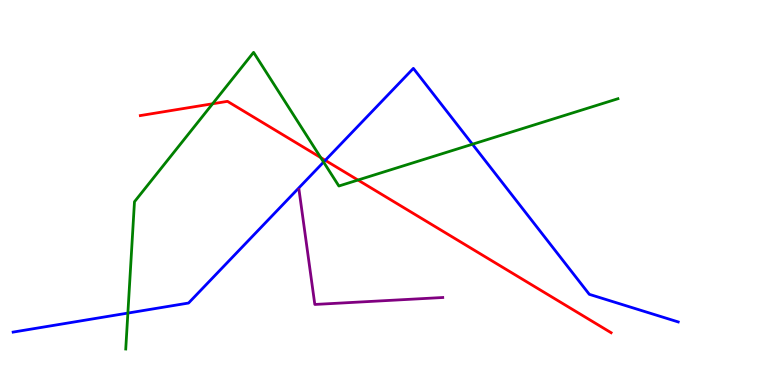[{'lines': ['blue', 'red'], 'intersections': [{'x': 4.2, 'y': 5.84}]}, {'lines': ['green', 'red'], 'intersections': [{'x': 2.74, 'y': 7.3}, {'x': 4.14, 'y': 5.91}, {'x': 4.62, 'y': 5.32}]}, {'lines': ['purple', 'red'], 'intersections': []}, {'lines': ['blue', 'green'], 'intersections': [{'x': 1.65, 'y': 1.87}, {'x': 4.18, 'y': 5.79}, {'x': 6.1, 'y': 6.25}]}, {'lines': ['blue', 'purple'], 'intersections': []}, {'lines': ['green', 'purple'], 'intersections': []}]